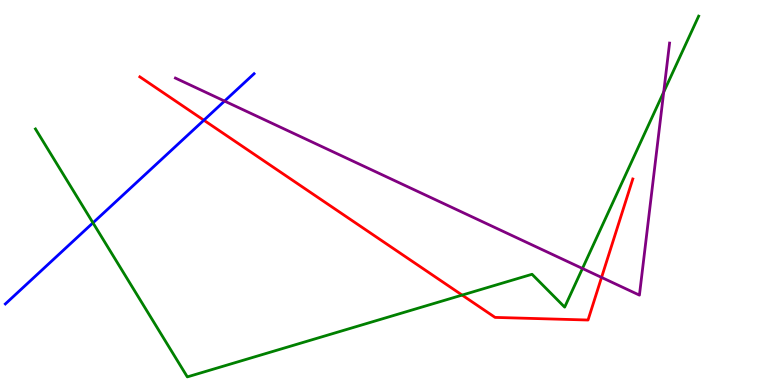[{'lines': ['blue', 'red'], 'intersections': [{'x': 2.63, 'y': 6.88}]}, {'lines': ['green', 'red'], 'intersections': [{'x': 5.96, 'y': 2.34}]}, {'lines': ['purple', 'red'], 'intersections': [{'x': 7.76, 'y': 2.79}]}, {'lines': ['blue', 'green'], 'intersections': [{'x': 1.2, 'y': 4.21}]}, {'lines': ['blue', 'purple'], 'intersections': [{'x': 2.9, 'y': 7.37}]}, {'lines': ['green', 'purple'], 'intersections': [{'x': 7.52, 'y': 3.03}, {'x': 8.56, 'y': 7.61}]}]